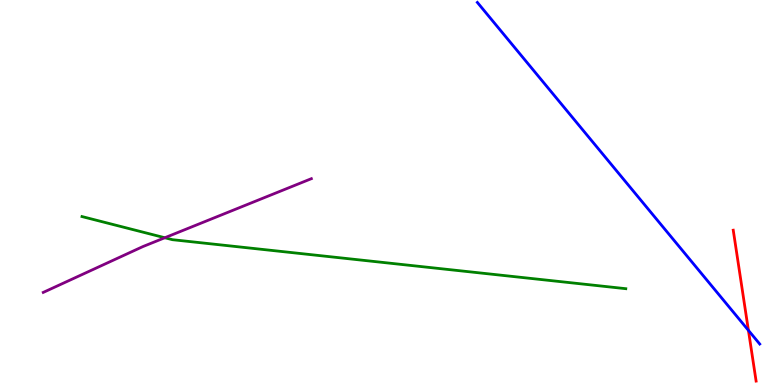[{'lines': ['blue', 'red'], 'intersections': [{'x': 9.66, 'y': 1.42}]}, {'lines': ['green', 'red'], 'intersections': []}, {'lines': ['purple', 'red'], 'intersections': []}, {'lines': ['blue', 'green'], 'intersections': []}, {'lines': ['blue', 'purple'], 'intersections': []}, {'lines': ['green', 'purple'], 'intersections': [{'x': 2.13, 'y': 3.82}]}]